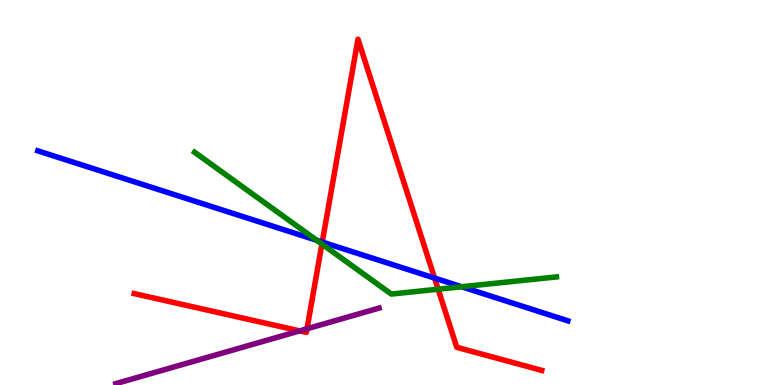[{'lines': ['blue', 'red'], 'intersections': [{'x': 4.16, 'y': 3.71}, {'x': 5.61, 'y': 2.78}]}, {'lines': ['green', 'red'], 'intersections': [{'x': 4.15, 'y': 3.66}, {'x': 5.65, 'y': 2.49}]}, {'lines': ['purple', 'red'], 'intersections': [{'x': 3.87, 'y': 1.41}, {'x': 3.96, 'y': 1.46}]}, {'lines': ['blue', 'green'], 'intersections': [{'x': 4.09, 'y': 3.76}, {'x': 5.96, 'y': 2.55}]}, {'lines': ['blue', 'purple'], 'intersections': []}, {'lines': ['green', 'purple'], 'intersections': []}]